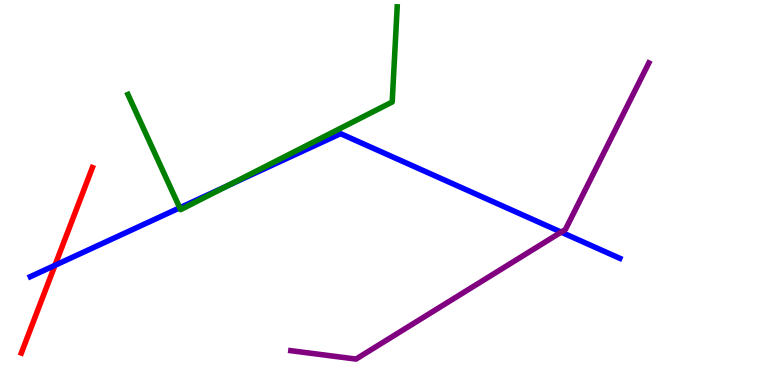[{'lines': ['blue', 'red'], 'intersections': [{'x': 0.709, 'y': 3.11}]}, {'lines': ['green', 'red'], 'intersections': []}, {'lines': ['purple', 'red'], 'intersections': []}, {'lines': ['blue', 'green'], 'intersections': [{'x': 2.32, 'y': 4.6}, {'x': 2.94, 'y': 5.18}]}, {'lines': ['blue', 'purple'], 'intersections': [{'x': 7.24, 'y': 3.97}]}, {'lines': ['green', 'purple'], 'intersections': []}]